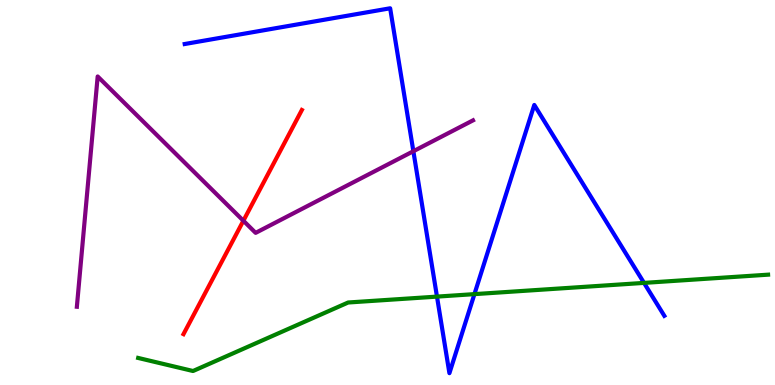[{'lines': ['blue', 'red'], 'intersections': []}, {'lines': ['green', 'red'], 'intersections': []}, {'lines': ['purple', 'red'], 'intersections': [{'x': 3.14, 'y': 4.27}]}, {'lines': ['blue', 'green'], 'intersections': [{'x': 5.64, 'y': 2.3}, {'x': 6.12, 'y': 2.36}, {'x': 8.31, 'y': 2.65}]}, {'lines': ['blue', 'purple'], 'intersections': [{'x': 5.33, 'y': 6.07}]}, {'lines': ['green', 'purple'], 'intersections': []}]